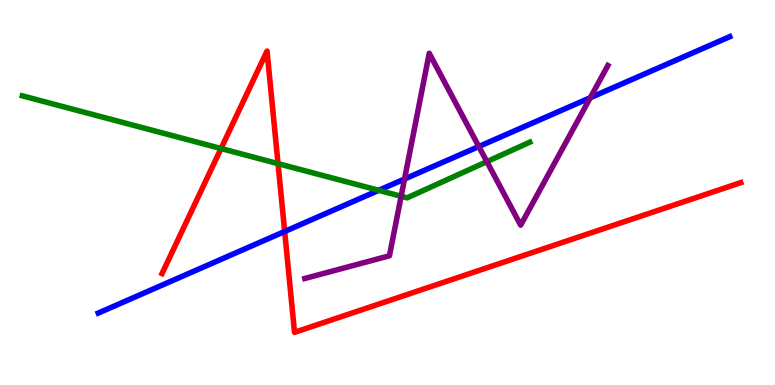[{'lines': ['blue', 'red'], 'intersections': [{'x': 3.67, 'y': 3.99}]}, {'lines': ['green', 'red'], 'intersections': [{'x': 2.85, 'y': 6.14}, {'x': 3.59, 'y': 5.75}]}, {'lines': ['purple', 'red'], 'intersections': []}, {'lines': ['blue', 'green'], 'intersections': [{'x': 4.89, 'y': 5.06}]}, {'lines': ['blue', 'purple'], 'intersections': [{'x': 5.22, 'y': 5.35}, {'x': 6.18, 'y': 6.19}, {'x': 7.62, 'y': 7.46}]}, {'lines': ['green', 'purple'], 'intersections': [{'x': 5.18, 'y': 4.9}, {'x': 6.28, 'y': 5.8}]}]